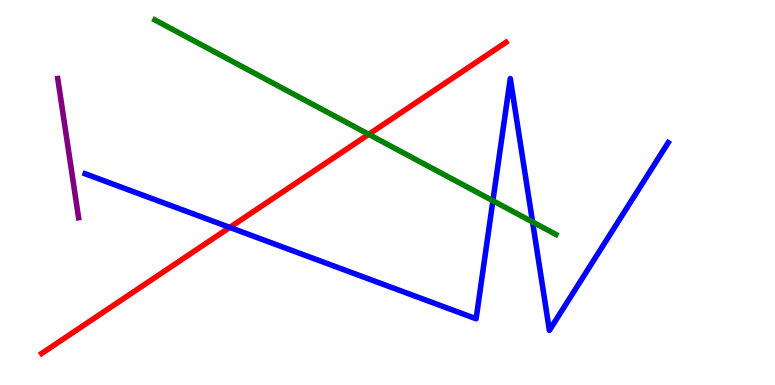[{'lines': ['blue', 'red'], 'intersections': [{'x': 2.96, 'y': 4.09}]}, {'lines': ['green', 'red'], 'intersections': [{'x': 4.76, 'y': 6.51}]}, {'lines': ['purple', 'red'], 'intersections': []}, {'lines': ['blue', 'green'], 'intersections': [{'x': 6.36, 'y': 4.79}, {'x': 6.87, 'y': 4.23}]}, {'lines': ['blue', 'purple'], 'intersections': []}, {'lines': ['green', 'purple'], 'intersections': []}]